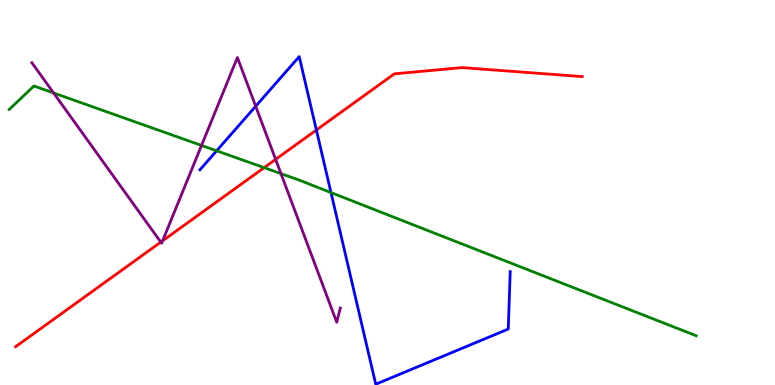[{'lines': ['blue', 'red'], 'intersections': [{'x': 4.08, 'y': 6.62}]}, {'lines': ['green', 'red'], 'intersections': [{'x': 3.41, 'y': 5.65}]}, {'lines': ['purple', 'red'], 'intersections': [{'x': 2.07, 'y': 3.71}, {'x': 2.1, 'y': 3.75}, {'x': 3.56, 'y': 5.86}]}, {'lines': ['blue', 'green'], 'intersections': [{'x': 2.8, 'y': 6.08}, {'x': 4.27, 'y': 5.0}]}, {'lines': ['blue', 'purple'], 'intersections': [{'x': 3.3, 'y': 7.24}]}, {'lines': ['green', 'purple'], 'intersections': [{'x': 0.691, 'y': 7.59}, {'x': 2.6, 'y': 6.22}, {'x': 3.63, 'y': 5.49}]}]